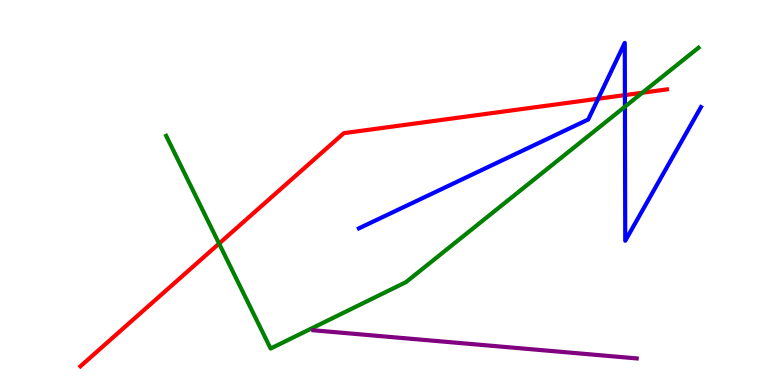[{'lines': ['blue', 'red'], 'intersections': [{'x': 7.72, 'y': 7.44}, {'x': 8.06, 'y': 7.53}]}, {'lines': ['green', 'red'], 'intersections': [{'x': 2.83, 'y': 3.67}, {'x': 8.29, 'y': 7.59}]}, {'lines': ['purple', 'red'], 'intersections': []}, {'lines': ['blue', 'green'], 'intersections': [{'x': 8.06, 'y': 7.23}]}, {'lines': ['blue', 'purple'], 'intersections': []}, {'lines': ['green', 'purple'], 'intersections': []}]